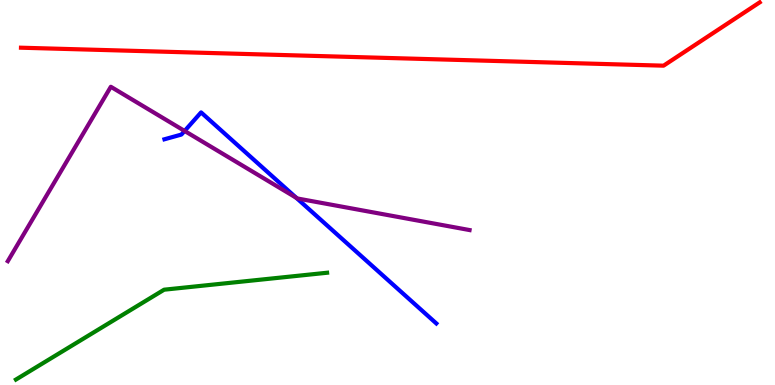[{'lines': ['blue', 'red'], 'intersections': []}, {'lines': ['green', 'red'], 'intersections': []}, {'lines': ['purple', 'red'], 'intersections': []}, {'lines': ['blue', 'green'], 'intersections': []}, {'lines': ['blue', 'purple'], 'intersections': [{'x': 2.38, 'y': 6.6}, {'x': 3.82, 'y': 4.86}]}, {'lines': ['green', 'purple'], 'intersections': []}]